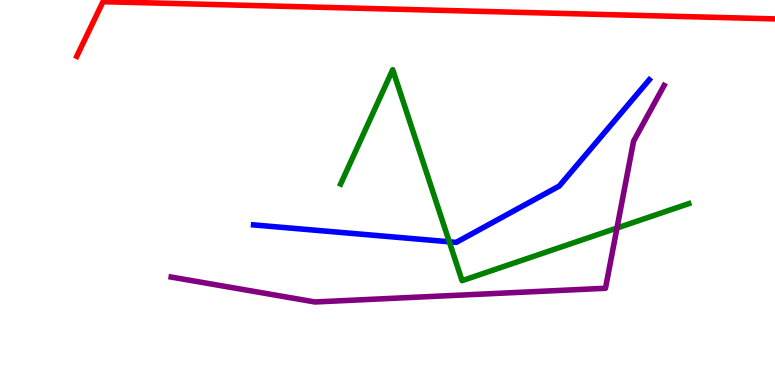[{'lines': ['blue', 'red'], 'intersections': []}, {'lines': ['green', 'red'], 'intersections': []}, {'lines': ['purple', 'red'], 'intersections': []}, {'lines': ['blue', 'green'], 'intersections': [{'x': 5.8, 'y': 3.72}]}, {'lines': ['blue', 'purple'], 'intersections': []}, {'lines': ['green', 'purple'], 'intersections': [{'x': 7.96, 'y': 4.08}]}]